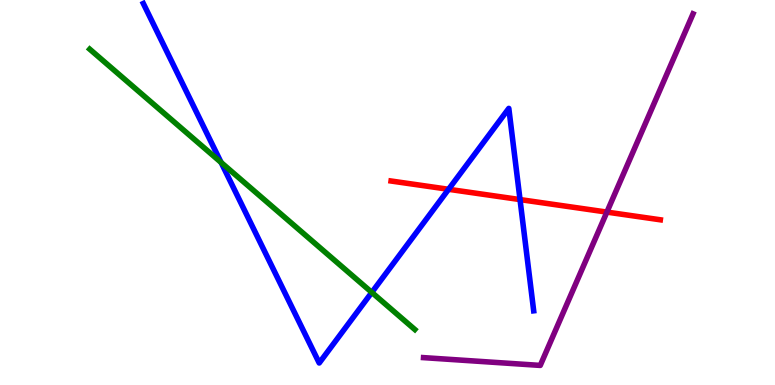[{'lines': ['blue', 'red'], 'intersections': [{'x': 5.79, 'y': 5.08}, {'x': 6.71, 'y': 4.82}]}, {'lines': ['green', 'red'], 'intersections': []}, {'lines': ['purple', 'red'], 'intersections': [{'x': 7.83, 'y': 4.49}]}, {'lines': ['blue', 'green'], 'intersections': [{'x': 2.85, 'y': 5.78}, {'x': 4.8, 'y': 2.41}]}, {'lines': ['blue', 'purple'], 'intersections': []}, {'lines': ['green', 'purple'], 'intersections': []}]